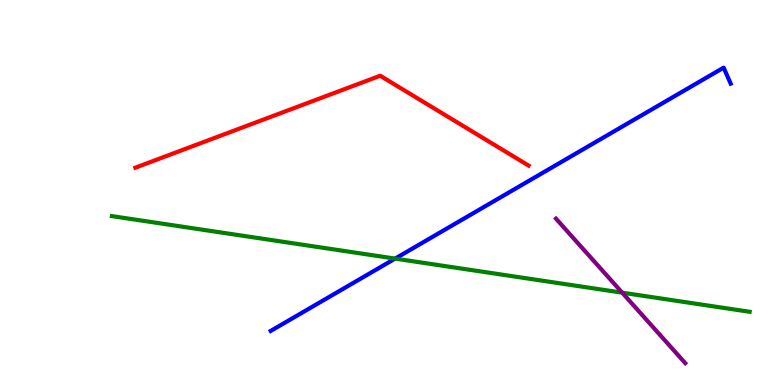[{'lines': ['blue', 'red'], 'intersections': []}, {'lines': ['green', 'red'], 'intersections': []}, {'lines': ['purple', 'red'], 'intersections': []}, {'lines': ['blue', 'green'], 'intersections': [{'x': 5.1, 'y': 3.28}]}, {'lines': ['blue', 'purple'], 'intersections': []}, {'lines': ['green', 'purple'], 'intersections': [{'x': 8.03, 'y': 2.4}]}]